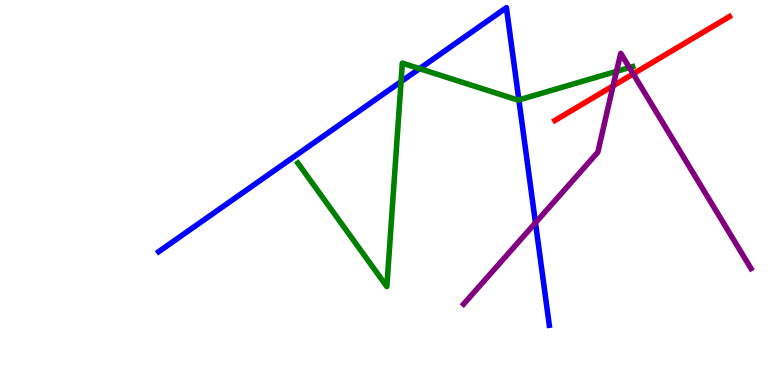[{'lines': ['blue', 'red'], 'intersections': []}, {'lines': ['green', 'red'], 'intersections': []}, {'lines': ['purple', 'red'], 'intersections': [{'x': 7.91, 'y': 7.77}, {'x': 8.17, 'y': 8.08}]}, {'lines': ['blue', 'green'], 'intersections': [{'x': 5.17, 'y': 7.88}, {'x': 5.41, 'y': 8.22}, {'x': 6.7, 'y': 7.4}]}, {'lines': ['blue', 'purple'], 'intersections': [{'x': 6.91, 'y': 4.21}]}, {'lines': ['green', 'purple'], 'intersections': [{'x': 7.95, 'y': 8.15}, {'x': 8.12, 'y': 8.24}]}]